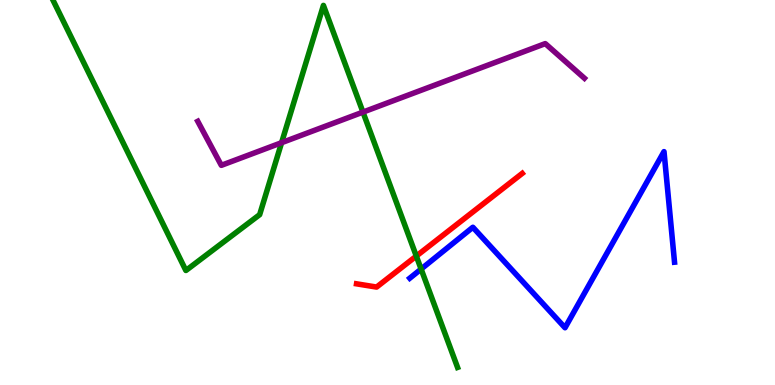[{'lines': ['blue', 'red'], 'intersections': []}, {'lines': ['green', 'red'], 'intersections': [{'x': 5.37, 'y': 3.35}]}, {'lines': ['purple', 'red'], 'intersections': []}, {'lines': ['blue', 'green'], 'intersections': [{'x': 5.43, 'y': 3.01}]}, {'lines': ['blue', 'purple'], 'intersections': []}, {'lines': ['green', 'purple'], 'intersections': [{'x': 3.63, 'y': 6.29}, {'x': 4.68, 'y': 7.09}]}]